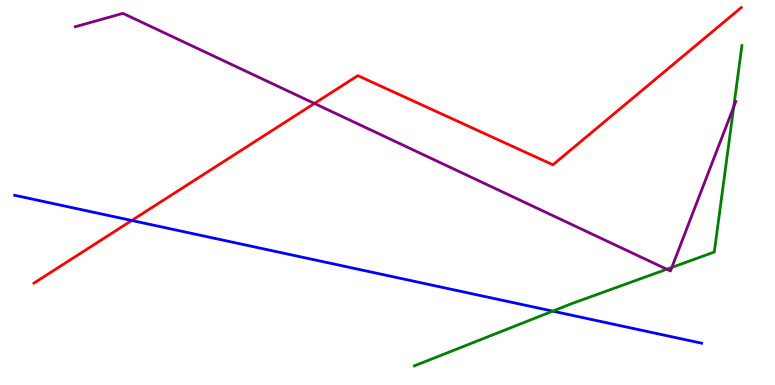[{'lines': ['blue', 'red'], 'intersections': [{'x': 1.7, 'y': 4.27}]}, {'lines': ['green', 'red'], 'intersections': []}, {'lines': ['purple', 'red'], 'intersections': [{'x': 4.06, 'y': 7.31}]}, {'lines': ['blue', 'green'], 'intersections': [{'x': 7.13, 'y': 1.92}]}, {'lines': ['blue', 'purple'], 'intersections': []}, {'lines': ['green', 'purple'], 'intersections': [{'x': 8.6, 'y': 3.01}, {'x': 8.67, 'y': 3.05}, {'x': 9.47, 'y': 7.23}]}]